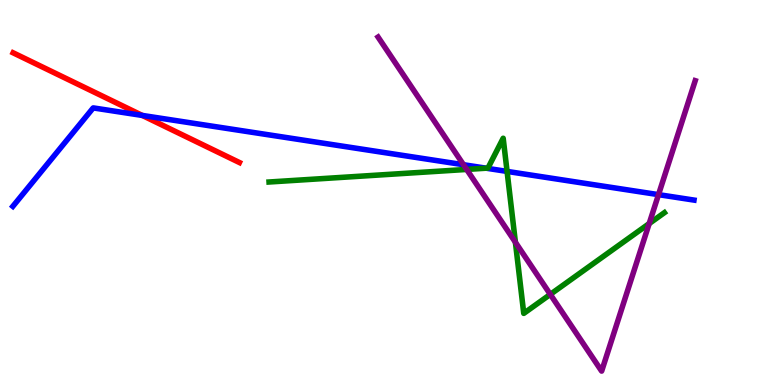[{'lines': ['blue', 'red'], 'intersections': [{'x': 1.84, 'y': 7.0}]}, {'lines': ['green', 'red'], 'intersections': []}, {'lines': ['purple', 'red'], 'intersections': []}, {'lines': ['blue', 'green'], 'intersections': [{'x': 6.27, 'y': 5.63}, {'x': 6.54, 'y': 5.55}]}, {'lines': ['blue', 'purple'], 'intersections': [{'x': 5.98, 'y': 5.72}, {'x': 8.5, 'y': 4.94}]}, {'lines': ['green', 'purple'], 'intersections': [{'x': 6.02, 'y': 5.6}, {'x': 6.65, 'y': 3.71}, {'x': 7.1, 'y': 2.35}, {'x': 8.38, 'y': 4.19}]}]